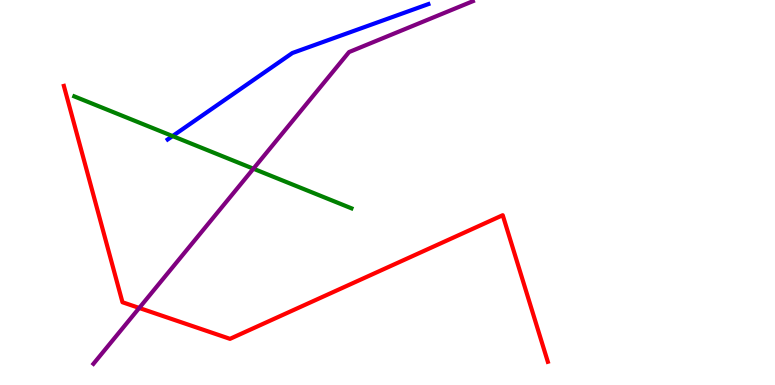[{'lines': ['blue', 'red'], 'intersections': []}, {'lines': ['green', 'red'], 'intersections': []}, {'lines': ['purple', 'red'], 'intersections': [{'x': 1.8, 'y': 2.0}]}, {'lines': ['blue', 'green'], 'intersections': [{'x': 2.23, 'y': 6.47}]}, {'lines': ['blue', 'purple'], 'intersections': []}, {'lines': ['green', 'purple'], 'intersections': [{'x': 3.27, 'y': 5.62}]}]